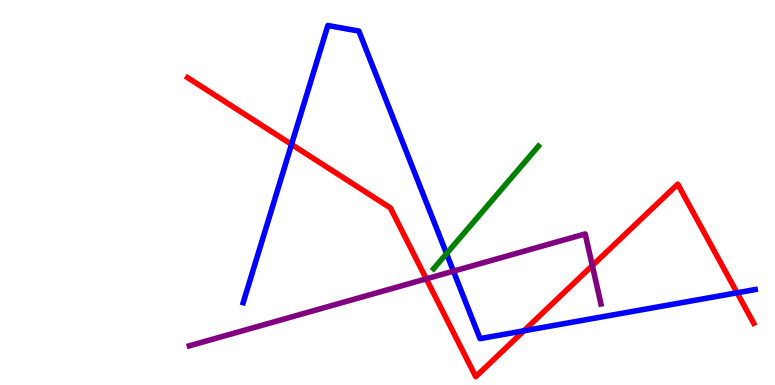[{'lines': ['blue', 'red'], 'intersections': [{'x': 3.76, 'y': 6.25}, {'x': 6.76, 'y': 1.41}, {'x': 9.51, 'y': 2.4}]}, {'lines': ['green', 'red'], 'intersections': []}, {'lines': ['purple', 'red'], 'intersections': [{'x': 5.5, 'y': 2.76}, {'x': 7.64, 'y': 3.1}]}, {'lines': ['blue', 'green'], 'intersections': [{'x': 5.76, 'y': 3.41}]}, {'lines': ['blue', 'purple'], 'intersections': [{'x': 5.85, 'y': 2.96}]}, {'lines': ['green', 'purple'], 'intersections': []}]